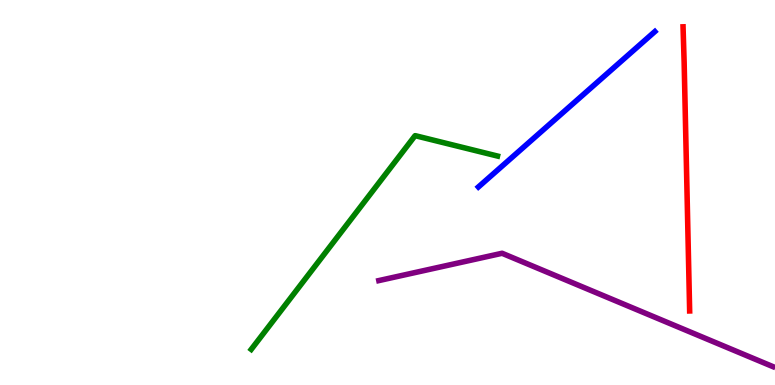[{'lines': ['blue', 'red'], 'intersections': []}, {'lines': ['green', 'red'], 'intersections': []}, {'lines': ['purple', 'red'], 'intersections': []}, {'lines': ['blue', 'green'], 'intersections': []}, {'lines': ['blue', 'purple'], 'intersections': []}, {'lines': ['green', 'purple'], 'intersections': []}]